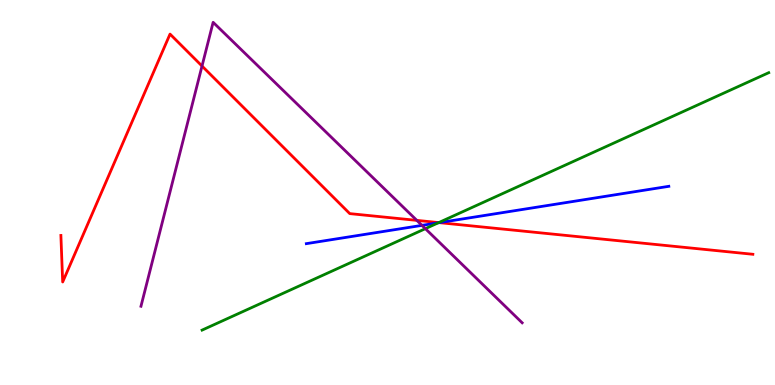[{'lines': ['blue', 'red'], 'intersections': [{'x': 5.67, 'y': 4.22}]}, {'lines': ['green', 'red'], 'intersections': [{'x': 5.66, 'y': 4.22}]}, {'lines': ['purple', 'red'], 'intersections': [{'x': 2.61, 'y': 8.28}, {'x': 5.38, 'y': 4.28}]}, {'lines': ['blue', 'green'], 'intersections': [{'x': 5.66, 'y': 4.21}]}, {'lines': ['blue', 'purple'], 'intersections': [{'x': 5.44, 'y': 4.15}]}, {'lines': ['green', 'purple'], 'intersections': [{'x': 5.49, 'y': 4.06}]}]